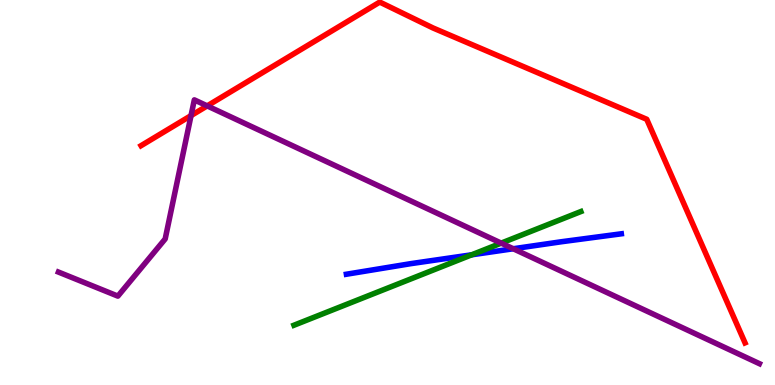[{'lines': ['blue', 'red'], 'intersections': []}, {'lines': ['green', 'red'], 'intersections': []}, {'lines': ['purple', 'red'], 'intersections': [{'x': 2.47, 'y': 7.0}, {'x': 2.67, 'y': 7.25}]}, {'lines': ['blue', 'green'], 'intersections': [{'x': 6.09, 'y': 3.38}]}, {'lines': ['blue', 'purple'], 'intersections': [{'x': 6.62, 'y': 3.54}]}, {'lines': ['green', 'purple'], 'intersections': [{'x': 6.47, 'y': 3.69}]}]